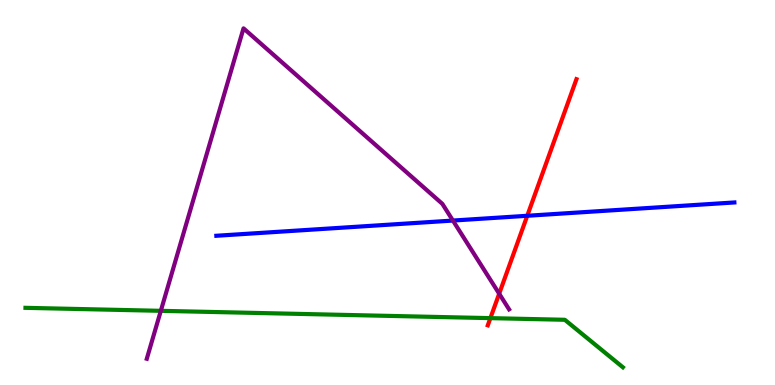[{'lines': ['blue', 'red'], 'intersections': [{'x': 6.8, 'y': 4.4}]}, {'lines': ['green', 'red'], 'intersections': [{'x': 6.33, 'y': 1.74}]}, {'lines': ['purple', 'red'], 'intersections': [{'x': 6.44, 'y': 2.37}]}, {'lines': ['blue', 'green'], 'intersections': []}, {'lines': ['blue', 'purple'], 'intersections': [{'x': 5.84, 'y': 4.27}]}, {'lines': ['green', 'purple'], 'intersections': [{'x': 2.08, 'y': 1.93}]}]